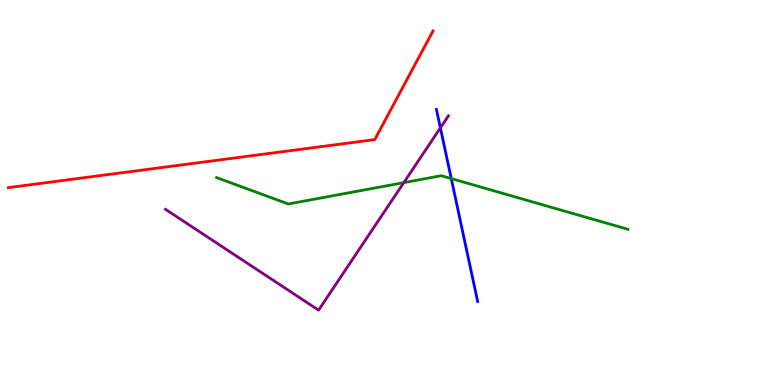[{'lines': ['blue', 'red'], 'intersections': []}, {'lines': ['green', 'red'], 'intersections': []}, {'lines': ['purple', 'red'], 'intersections': []}, {'lines': ['blue', 'green'], 'intersections': [{'x': 5.82, 'y': 5.36}]}, {'lines': ['blue', 'purple'], 'intersections': [{'x': 5.68, 'y': 6.68}]}, {'lines': ['green', 'purple'], 'intersections': [{'x': 5.21, 'y': 5.26}]}]